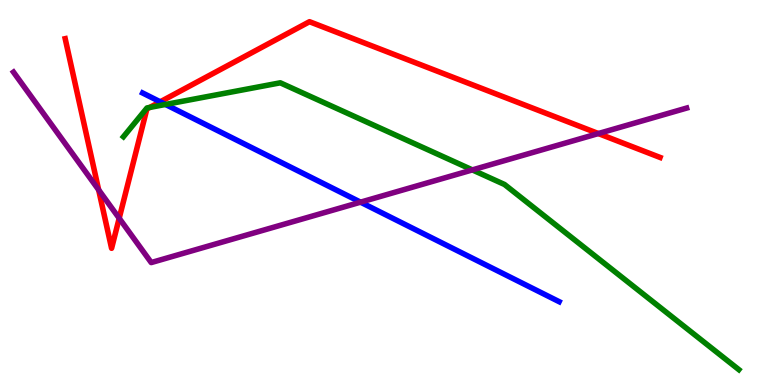[{'lines': ['blue', 'red'], 'intersections': [{'x': 2.07, 'y': 7.36}]}, {'lines': ['green', 'red'], 'intersections': [{'x': 1.93, 'y': 7.21}]}, {'lines': ['purple', 'red'], 'intersections': [{'x': 1.27, 'y': 5.07}, {'x': 1.54, 'y': 4.33}, {'x': 7.72, 'y': 6.53}]}, {'lines': ['blue', 'green'], 'intersections': [{'x': 2.14, 'y': 7.29}]}, {'lines': ['blue', 'purple'], 'intersections': [{'x': 4.65, 'y': 4.75}]}, {'lines': ['green', 'purple'], 'intersections': [{'x': 6.09, 'y': 5.59}]}]